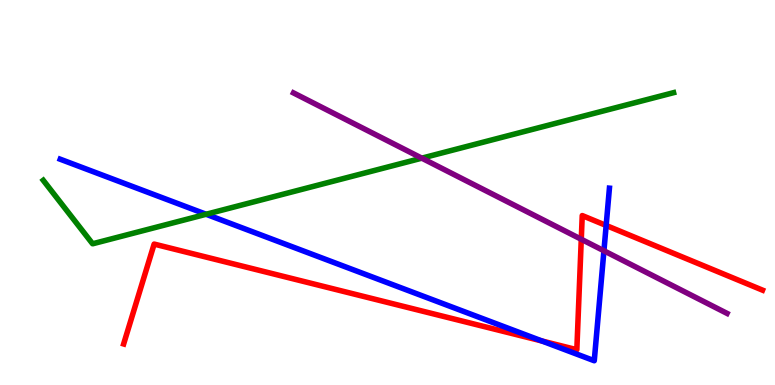[{'lines': ['blue', 'red'], 'intersections': [{'x': 6.99, 'y': 1.14}, {'x': 7.82, 'y': 4.14}]}, {'lines': ['green', 'red'], 'intersections': []}, {'lines': ['purple', 'red'], 'intersections': [{'x': 7.5, 'y': 3.79}]}, {'lines': ['blue', 'green'], 'intersections': [{'x': 2.66, 'y': 4.43}]}, {'lines': ['blue', 'purple'], 'intersections': [{'x': 7.79, 'y': 3.49}]}, {'lines': ['green', 'purple'], 'intersections': [{'x': 5.44, 'y': 5.89}]}]